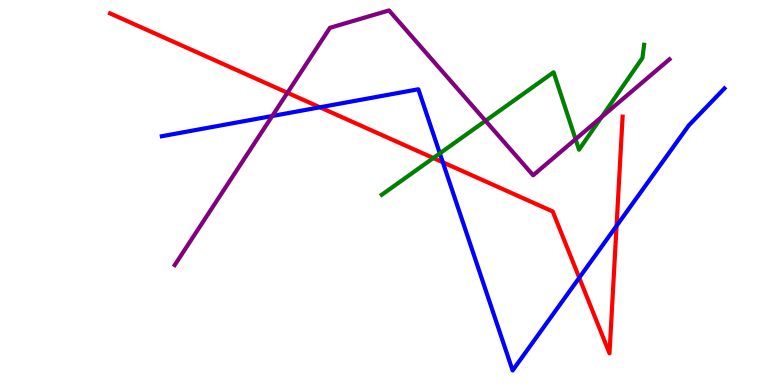[{'lines': ['blue', 'red'], 'intersections': [{'x': 4.13, 'y': 7.21}, {'x': 5.71, 'y': 5.78}, {'x': 7.47, 'y': 2.79}, {'x': 7.96, 'y': 4.13}]}, {'lines': ['green', 'red'], 'intersections': [{'x': 5.59, 'y': 5.9}]}, {'lines': ['purple', 'red'], 'intersections': [{'x': 3.71, 'y': 7.59}]}, {'lines': ['blue', 'green'], 'intersections': [{'x': 5.68, 'y': 6.02}]}, {'lines': ['blue', 'purple'], 'intersections': [{'x': 3.51, 'y': 6.99}]}, {'lines': ['green', 'purple'], 'intersections': [{'x': 6.26, 'y': 6.86}, {'x': 7.43, 'y': 6.38}, {'x': 7.76, 'y': 6.96}]}]